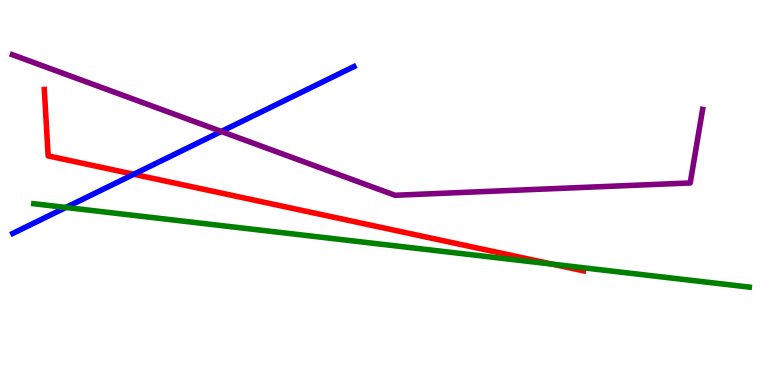[{'lines': ['blue', 'red'], 'intersections': [{'x': 1.73, 'y': 5.47}]}, {'lines': ['green', 'red'], 'intersections': [{'x': 7.13, 'y': 3.14}]}, {'lines': ['purple', 'red'], 'intersections': []}, {'lines': ['blue', 'green'], 'intersections': [{'x': 0.85, 'y': 4.61}]}, {'lines': ['blue', 'purple'], 'intersections': [{'x': 2.86, 'y': 6.59}]}, {'lines': ['green', 'purple'], 'intersections': []}]